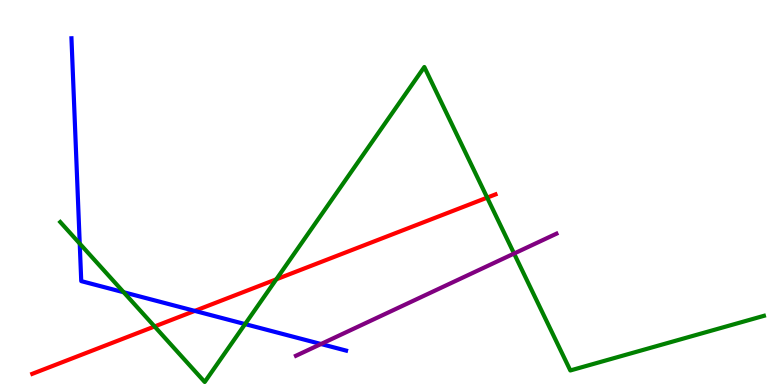[{'lines': ['blue', 'red'], 'intersections': [{'x': 2.51, 'y': 1.92}]}, {'lines': ['green', 'red'], 'intersections': [{'x': 1.99, 'y': 1.52}, {'x': 3.57, 'y': 2.75}, {'x': 6.29, 'y': 4.87}]}, {'lines': ['purple', 'red'], 'intersections': []}, {'lines': ['blue', 'green'], 'intersections': [{'x': 1.03, 'y': 3.67}, {'x': 1.6, 'y': 2.41}, {'x': 3.16, 'y': 1.58}]}, {'lines': ['blue', 'purple'], 'intersections': [{'x': 4.14, 'y': 1.06}]}, {'lines': ['green', 'purple'], 'intersections': [{'x': 6.63, 'y': 3.41}]}]